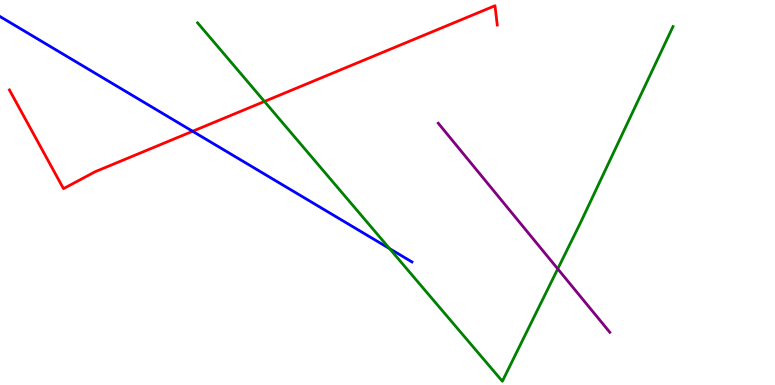[{'lines': ['blue', 'red'], 'intersections': [{'x': 2.49, 'y': 6.59}]}, {'lines': ['green', 'red'], 'intersections': [{'x': 3.41, 'y': 7.36}]}, {'lines': ['purple', 'red'], 'intersections': []}, {'lines': ['blue', 'green'], 'intersections': [{'x': 5.03, 'y': 3.54}]}, {'lines': ['blue', 'purple'], 'intersections': []}, {'lines': ['green', 'purple'], 'intersections': [{'x': 7.2, 'y': 3.02}]}]